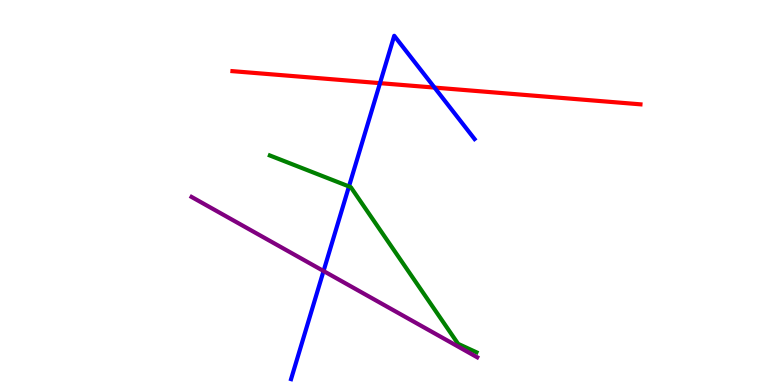[{'lines': ['blue', 'red'], 'intersections': [{'x': 4.9, 'y': 7.84}, {'x': 5.61, 'y': 7.72}]}, {'lines': ['green', 'red'], 'intersections': []}, {'lines': ['purple', 'red'], 'intersections': []}, {'lines': ['blue', 'green'], 'intersections': [{'x': 4.5, 'y': 5.16}]}, {'lines': ['blue', 'purple'], 'intersections': [{'x': 4.17, 'y': 2.96}]}, {'lines': ['green', 'purple'], 'intersections': []}]